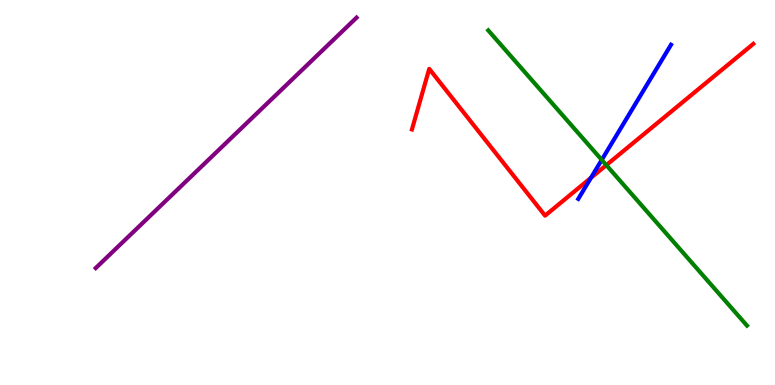[{'lines': ['blue', 'red'], 'intersections': [{'x': 7.63, 'y': 5.38}]}, {'lines': ['green', 'red'], 'intersections': [{'x': 7.82, 'y': 5.71}]}, {'lines': ['purple', 'red'], 'intersections': []}, {'lines': ['blue', 'green'], 'intersections': [{'x': 7.76, 'y': 5.85}]}, {'lines': ['blue', 'purple'], 'intersections': []}, {'lines': ['green', 'purple'], 'intersections': []}]